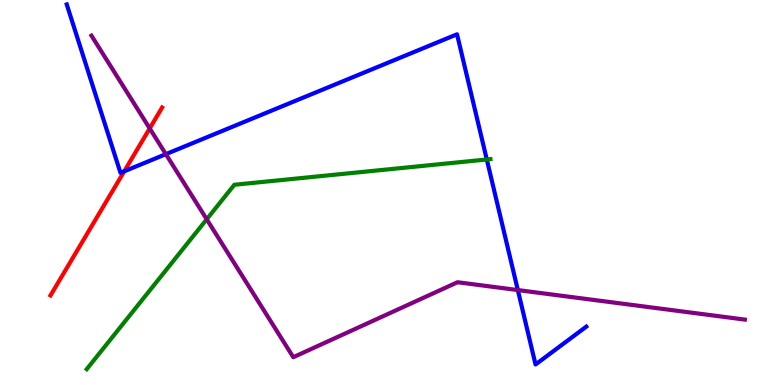[{'lines': ['blue', 'red'], 'intersections': [{'x': 1.6, 'y': 5.55}]}, {'lines': ['green', 'red'], 'intersections': []}, {'lines': ['purple', 'red'], 'intersections': [{'x': 1.93, 'y': 6.66}]}, {'lines': ['blue', 'green'], 'intersections': [{'x': 6.28, 'y': 5.86}]}, {'lines': ['blue', 'purple'], 'intersections': [{'x': 2.14, 'y': 6.0}, {'x': 6.68, 'y': 2.47}]}, {'lines': ['green', 'purple'], 'intersections': [{'x': 2.67, 'y': 4.3}]}]